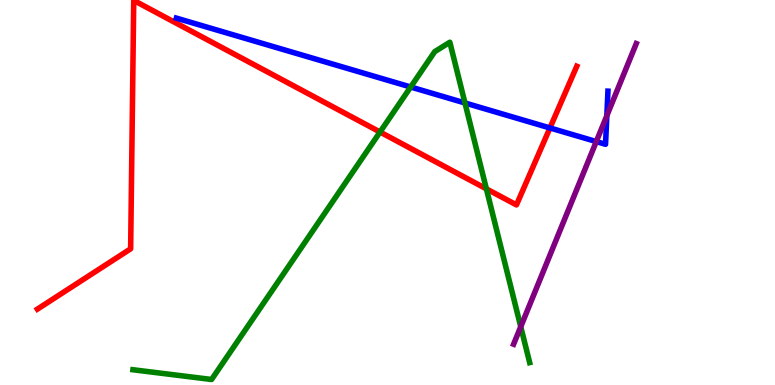[{'lines': ['blue', 'red'], 'intersections': [{'x': 7.1, 'y': 6.68}]}, {'lines': ['green', 'red'], 'intersections': [{'x': 4.9, 'y': 6.57}, {'x': 6.28, 'y': 5.09}]}, {'lines': ['purple', 'red'], 'intersections': []}, {'lines': ['blue', 'green'], 'intersections': [{'x': 5.3, 'y': 7.74}, {'x': 6.0, 'y': 7.33}]}, {'lines': ['blue', 'purple'], 'intersections': [{'x': 7.69, 'y': 6.32}, {'x': 7.83, 'y': 6.99}]}, {'lines': ['green', 'purple'], 'intersections': [{'x': 6.72, 'y': 1.51}]}]